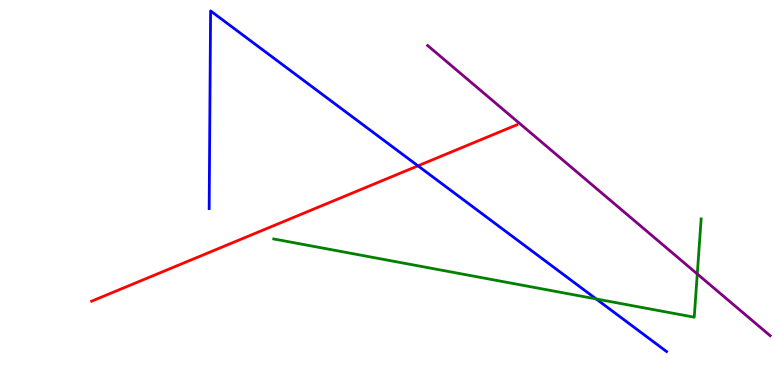[{'lines': ['blue', 'red'], 'intersections': [{'x': 5.39, 'y': 5.69}]}, {'lines': ['green', 'red'], 'intersections': []}, {'lines': ['purple', 'red'], 'intersections': []}, {'lines': ['blue', 'green'], 'intersections': [{'x': 7.69, 'y': 2.24}]}, {'lines': ['blue', 'purple'], 'intersections': []}, {'lines': ['green', 'purple'], 'intersections': [{'x': 9.0, 'y': 2.88}]}]